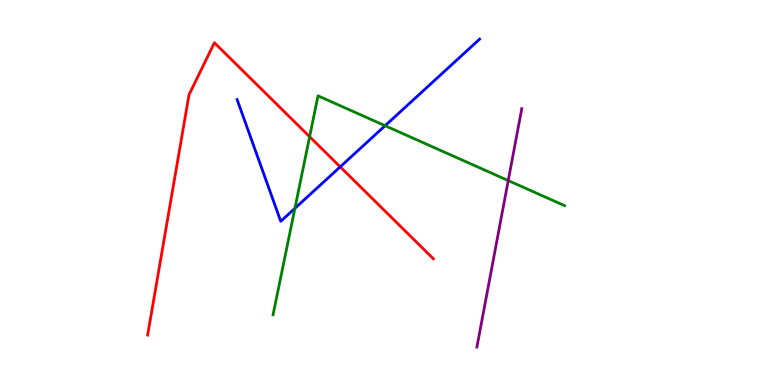[{'lines': ['blue', 'red'], 'intersections': [{'x': 4.39, 'y': 5.67}]}, {'lines': ['green', 'red'], 'intersections': [{'x': 4.0, 'y': 6.45}]}, {'lines': ['purple', 'red'], 'intersections': []}, {'lines': ['blue', 'green'], 'intersections': [{'x': 3.81, 'y': 4.59}, {'x': 4.97, 'y': 6.73}]}, {'lines': ['blue', 'purple'], 'intersections': []}, {'lines': ['green', 'purple'], 'intersections': [{'x': 6.56, 'y': 5.31}]}]